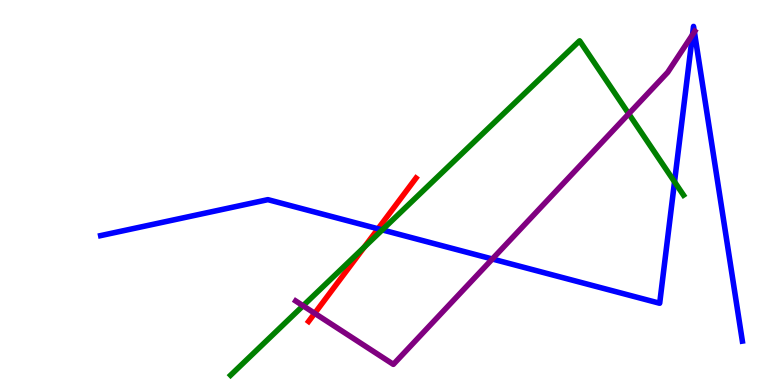[{'lines': ['blue', 'red'], 'intersections': [{'x': 4.88, 'y': 4.06}]}, {'lines': ['green', 'red'], 'intersections': [{'x': 4.7, 'y': 3.58}]}, {'lines': ['purple', 'red'], 'intersections': [{'x': 4.06, 'y': 1.86}]}, {'lines': ['blue', 'green'], 'intersections': [{'x': 4.93, 'y': 4.03}, {'x': 8.7, 'y': 5.28}]}, {'lines': ['blue', 'purple'], 'intersections': [{'x': 6.35, 'y': 3.27}, {'x': 8.94, 'y': 9.1}, {'x': 8.96, 'y': 9.17}]}, {'lines': ['green', 'purple'], 'intersections': [{'x': 3.91, 'y': 2.06}, {'x': 8.11, 'y': 7.04}]}]